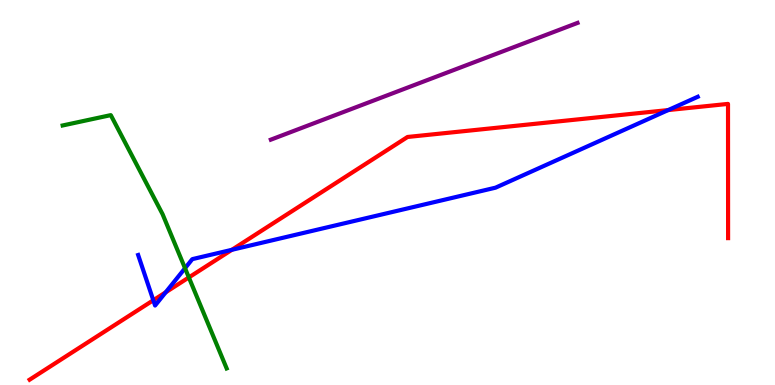[{'lines': ['blue', 'red'], 'intersections': [{'x': 1.98, 'y': 2.2}, {'x': 2.14, 'y': 2.41}, {'x': 2.99, 'y': 3.51}, {'x': 8.62, 'y': 7.14}]}, {'lines': ['green', 'red'], 'intersections': [{'x': 2.44, 'y': 2.79}]}, {'lines': ['purple', 'red'], 'intersections': []}, {'lines': ['blue', 'green'], 'intersections': [{'x': 2.39, 'y': 3.03}]}, {'lines': ['blue', 'purple'], 'intersections': []}, {'lines': ['green', 'purple'], 'intersections': []}]